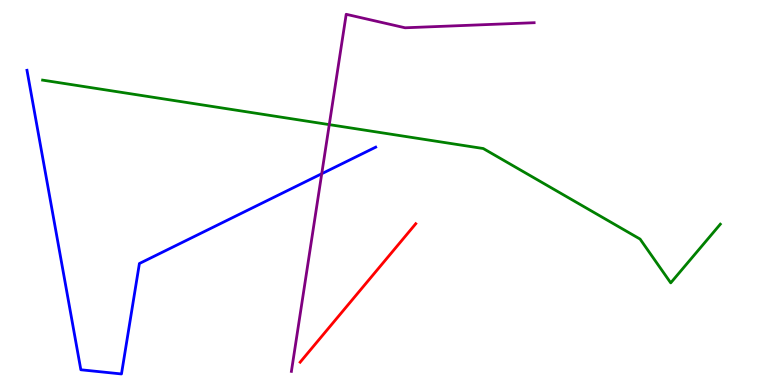[{'lines': ['blue', 'red'], 'intersections': []}, {'lines': ['green', 'red'], 'intersections': []}, {'lines': ['purple', 'red'], 'intersections': []}, {'lines': ['blue', 'green'], 'intersections': []}, {'lines': ['blue', 'purple'], 'intersections': [{'x': 4.15, 'y': 5.49}]}, {'lines': ['green', 'purple'], 'intersections': [{'x': 4.25, 'y': 6.76}]}]